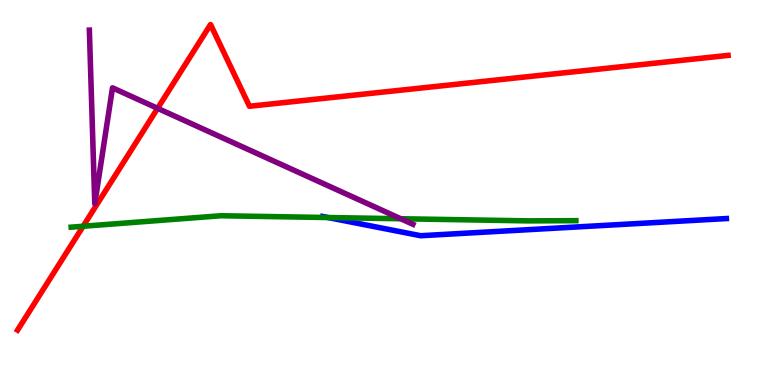[{'lines': ['blue', 'red'], 'intersections': []}, {'lines': ['green', 'red'], 'intersections': [{'x': 1.07, 'y': 4.12}]}, {'lines': ['purple', 'red'], 'intersections': [{'x': 2.03, 'y': 7.19}]}, {'lines': ['blue', 'green'], 'intersections': [{'x': 4.23, 'y': 4.35}]}, {'lines': ['blue', 'purple'], 'intersections': []}, {'lines': ['green', 'purple'], 'intersections': [{'x': 5.17, 'y': 4.32}]}]